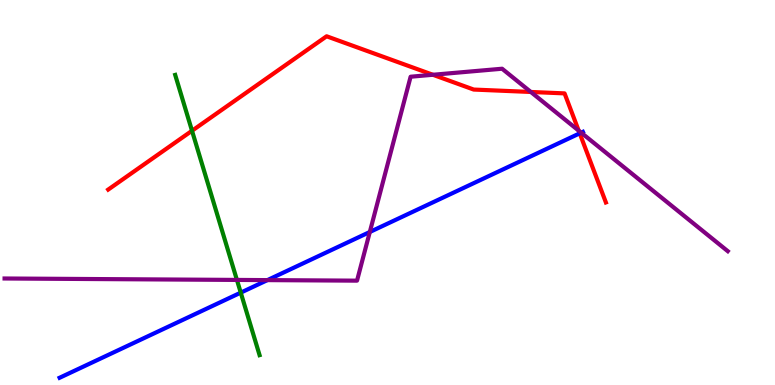[{'lines': ['blue', 'red'], 'intersections': [{'x': 7.48, 'y': 6.54}]}, {'lines': ['green', 'red'], 'intersections': [{'x': 2.48, 'y': 6.6}]}, {'lines': ['purple', 'red'], 'intersections': [{'x': 5.59, 'y': 8.06}, {'x': 6.85, 'y': 7.61}, {'x': 7.47, 'y': 6.61}]}, {'lines': ['blue', 'green'], 'intersections': [{'x': 3.11, 'y': 2.4}]}, {'lines': ['blue', 'purple'], 'intersections': [{'x': 3.45, 'y': 2.72}, {'x': 4.77, 'y': 3.97}, {'x': 7.5, 'y': 6.55}]}, {'lines': ['green', 'purple'], 'intersections': [{'x': 3.06, 'y': 2.73}]}]